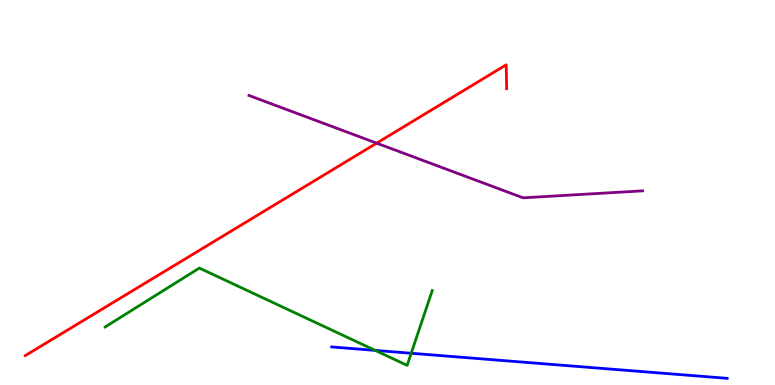[{'lines': ['blue', 'red'], 'intersections': []}, {'lines': ['green', 'red'], 'intersections': []}, {'lines': ['purple', 'red'], 'intersections': [{'x': 4.86, 'y': 6.28}]}, {'lines': ['blue', 'green'], 'intersections': [{'x': 4.84, 'y': 0.899}, {'x': 5.31, 'y': 0.824}]}, {'lines': ['blue', 'purple'], 'intersections': []}, {'lines': ['green', 'purple'], 'intersections': []}]